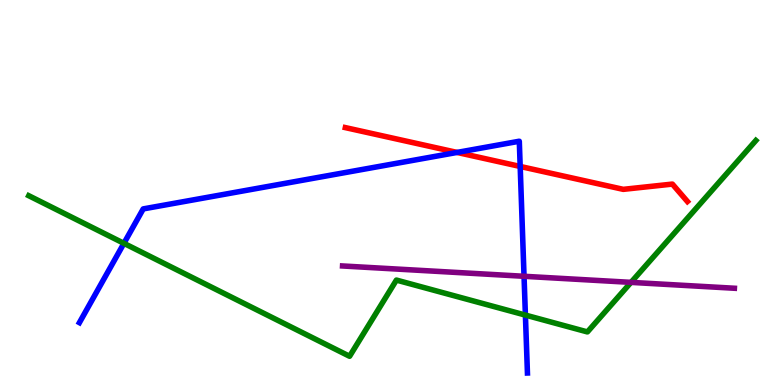[{'lines': ['blue', 'red'], 'intersections': [{'x': 5.9, 'y': 6.04}, {'x': 6.71, 'y': 5.68}]}, {'lines': ['green', 'red'], 'intersections': []}, {'lines': ['purple', 'red'], 'intersections': []}, {'lines': ['blue', 'green'], 'intersections': [{'x': 1.6, 'y': 3.68}, {'x': 6.78, 'y': 1.82}]}, {'lines': ['blue', 'purple'], 'intersections': [{'x': 6.76, 'y': 2.82}]}, {'lines': ['green', 'purple'], 'intersections': [{'x': 8.14, 'y': 2.67}]}]